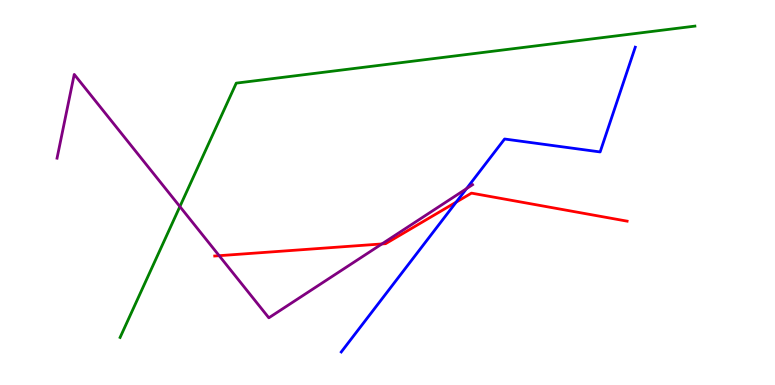[{'lines': ['blue', 'red'], 'intersections': [{'x': 5.89, 'y': 4.75}]}, {'lines': ['green', 'red'], 'intersections': []}, {'lines': ['purple', 'red'], 'intersections': [{'x': 2.83, 'y': 3.36}, {'x': 4.93, 'y': 3.66}]}, {'lines': ['blue', 'green'], 'intersections': []}, {'lines': ['blue', 'purple'], 'intersections': [{'x': 6.02, 'y': 5.1}]}, {'lines': ['green', 'purple'], 'intersections': [{'x': 2.32, 'y': 4.63}]}]